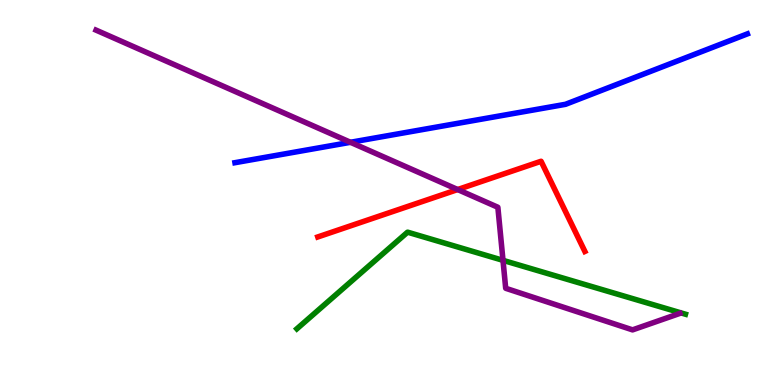[{'lines': ['blue', 'red'], 'intersections': []}, {'lines': ['green', 'red'], 'intersections': []}, {'lines': ['purple', 'red'], 'intersections': [{'x': 5.91, 'y': 5.08}]}, {'lines': ['blue', 'green'], 'intersections': []}, {'lines': ['blue', 'purple'], 'intersections': [{'x': 4.52, 'y': 6.3}]}, {'lines': ['green', 'purple'], 'intersections': [{'x': 6.49, 'y': 3.24}]}]